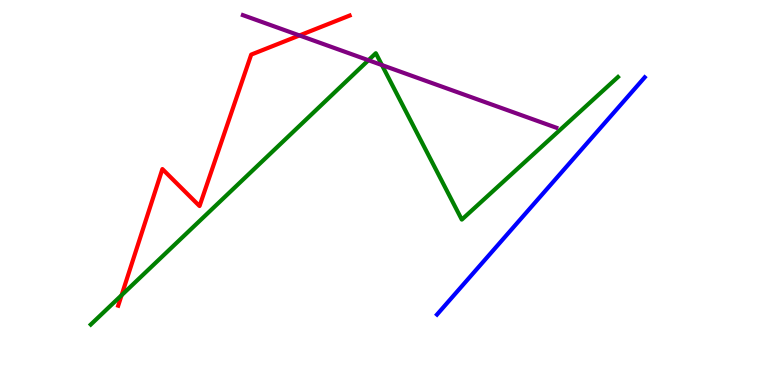[{'lines': ['blue', 'red'], 'intersections': []}, {'lines': ['green', 'red'], 'intersections': [{'x': 1.57, 'y': 2.33}]}, {'lines': ['purple', 'red'], 'intersections': [{'x': 3.86, 'y': 9.08}]}, {'lines': ['blue', 'green'], 'intersections': []}, {'lines': ['blue', 'purple'], 'intersections': []}, {'lines': ['green', 'purple'], 'intersections': [{'x': 4.75, 'y': 8.44}, {'x': 4.93, 'y': 8.31}]}]